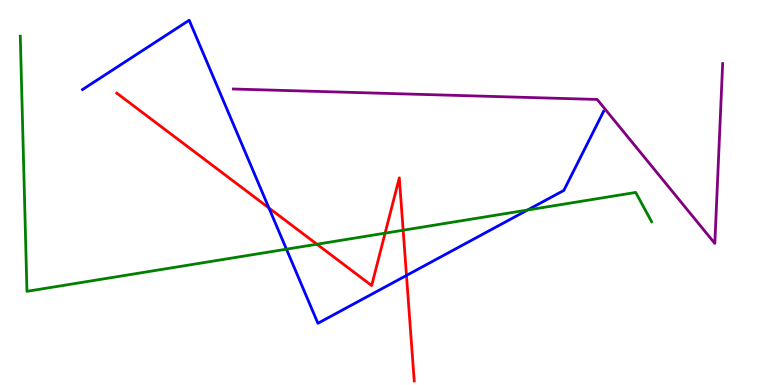[{'lines': ['blue', 'red'], 'intersections': [{'x': 3.47, 'y': 4.6}, {'x': 5.24, 'y': 2.85}]}, {'lines': ['green', 'red'], 'intersections': [{'x': 4.09, 'y': 3.66}, {'x': 4.97, 'y': 3.94}, {'x': 5.2, 'y': 4.02}]}, {'lines': ['purple', 'red'], 'intersections': []}, {'lines': ['blue', 'green'], 'intersections': [{'x': 3.7, 'y': 3.53}, {'x': 6.81, 'y': 4.55}]}, {'lines': ['blue', 'purple'], 'intersections': []}, {'lines': ['green', 'purple'], 'intersections': []}]